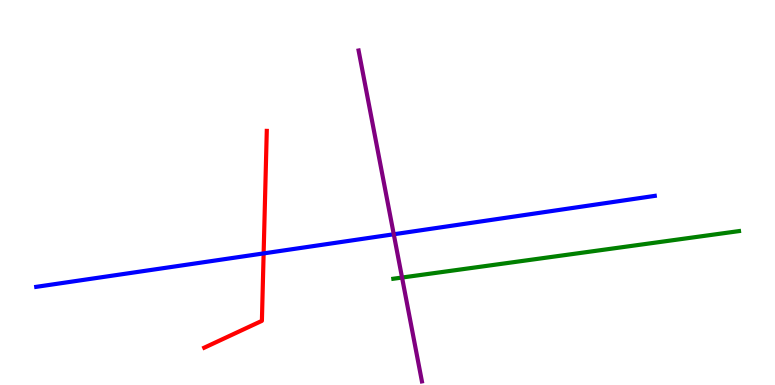[{'lines': ['blue', 'red'], 'intersections': [{'x': 3.4, 'y': 3.42}]}, {'lines': ['green', 'red'], 'intersections': []}, {'lines': ['purple', 'red'], 'intersections': []}, {'lines': ['blue', 'green'], 'intersections': []}, {'lines': ['blue', 'purple'], 'intersections': [{'x': 5.08, 'y': 3.92}]}, {'lines': ['green', 'purple'], 'intersections': [{'x': 5.19, 'y': 2.79}]}]